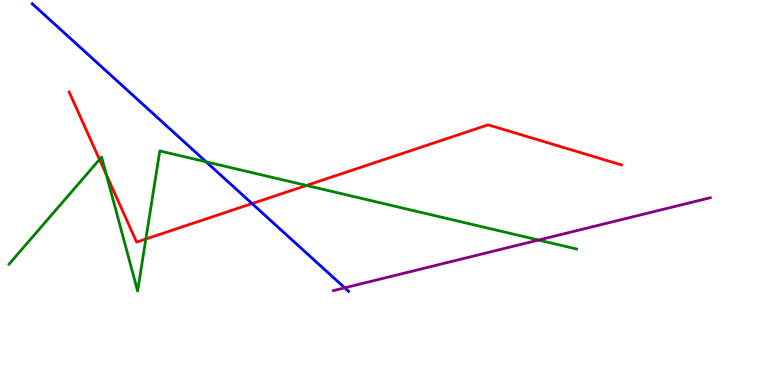[{'lines': ['blue', 'red'], 'intersections': [{'x': 3.25, 'y': 4.71}]}, {'lines': ['green', 'red'], 'intersections': [{'x': 1.28, 'y': 5.86}, {'x': 1.37, 'y': 5.46}, {'x': 1.88, 'y': 3.79}, {'x': 3.95, 'y': 5.18}]}, {'lines': ['purple', 'red'], 'intersections': []}, {'lines': ['blue', 'green'], 'intersections': [{'x': 2.66, 'y': 5.8}]}, {'lines': ['blue', 'purple'], 'intersections': [{'x': 4.45, 'y': 2.52}]}, {'lines': ['green', 'purple'], 'intersections': [{'x': 6.95, 'y': 3.76}]}]